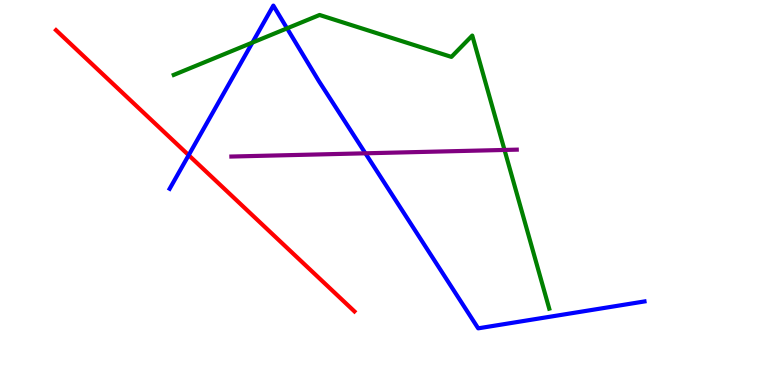[{'lines': ['blue', 'red'], 'intersections': [{'x': 2.43, 'y': 5.97}]}, {'lines': ['green', 'red'], 'intersections': []}, {'lines': ['purple', 'red'], 'intersections': []}, {'lines': ['blue', 'green'], 'intersections': [{'x': 3.26, 'y': 8.89}, {'x': 3.7, 'y': 9.26}]}, {'lines': ['blue', 'purple'], 'intersections': [{'x': 4.71, 'y': 6.02}]}, {'lines': ['green', 'purple'], 'intersections': [{'x': 6.51, 'y': 6.11}]}]